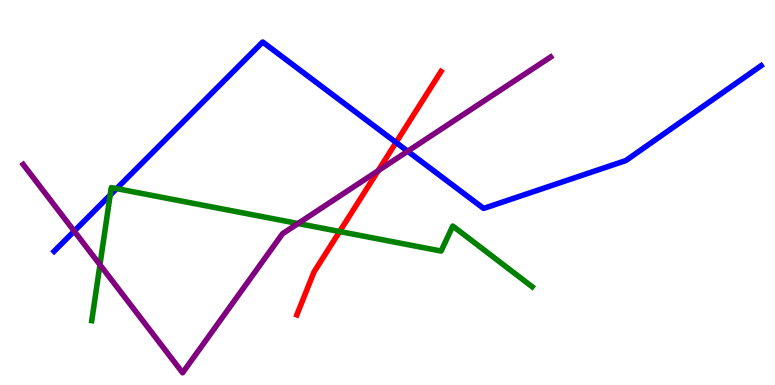[{'lines': ['blue', 'red'], 'intersections': [{'x': 5.11, 'y': 6.3}]}, {'lines': ['green', 'red'], 'intersections': [{'x': 4.38, 'y': 3.99}]}, {'lines': ['purple', 'red'], 'intersections': [{'x': 4.88, 'y': 5.57}]}, {'lines': ['blue', 'green'], 'intersections': [{'x': 1.42, 'y': 4.93}, {'x': 1.5, 'y': 5.1}]}, {'lines': ['blue', 'purple'], 'intersections': [{'x': 0.958, 'y': 4.0}, {'x': 5.26, 'y': 6.07}]}, {'lines': ['green', 'purple'], 'intersections': [{'x': 1.29, 'y': 3.12}, {'x': 3.85, 'y': 4.19}]}]